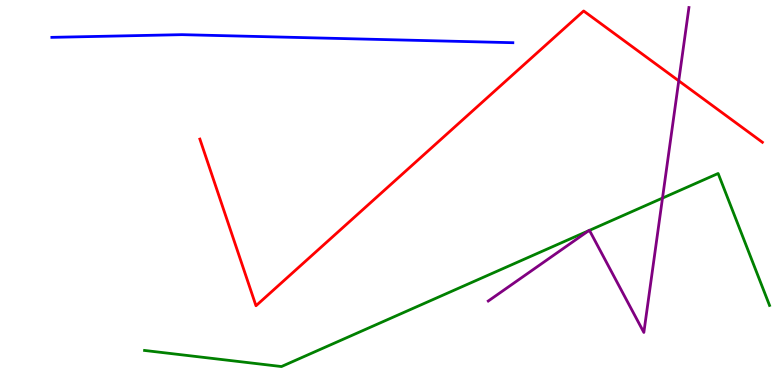[{'lines': ['blue', 'red'], 'intersections': []}, {'lines': ['green', 'red'], 'intersections': []}, {'lines': ['purple', 'red'], 'intersections': [{'x': 8.76, 'y': 7.9}]}, {'lines': ['blue', 'green'], 'intersections': []}, {'lines': ['blue', 'purple'], 'intersections': []}, {'lines': ['green', 'purple'], 'intersections': [{'x': 7.6, 'y': 4.01}, {'x': 7.61, 'y': 4.02}, {'x': 8.55, 'y': 4.85}]}]